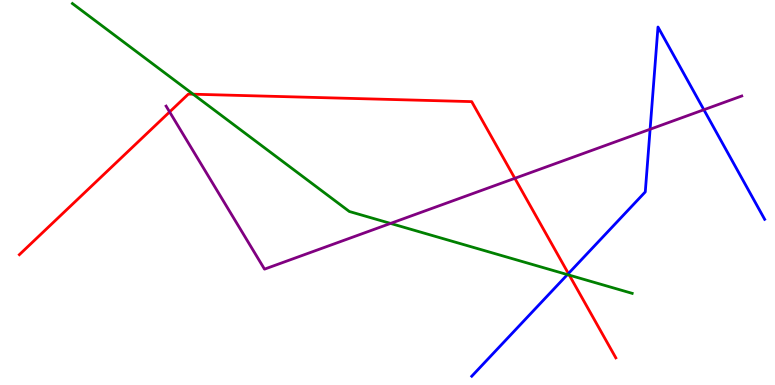[{'lines': ['blue', 'red'], 'intersections': [{'x': 7.33, 'y': 2.89}]}, {'lines': ['green', 'red'], 'intersections': [{'x': 2.49, 'y': 7.55}, {'x': 7.35, 'y': 2.85}]}, {'lines': ['purple', 'red'], 'intersections': [{'x': 2.19, 'y': 7.09}, {'x': 6.64, 'y': 5.37}]}, {'lines': ['blue', 'green'], 'intersections': [{'x': 7.32, 'y': 2.87}]}, {'lines': ['blue', 'purple'], 'intersections': [{'x': 8.39, 'y': 6.64}, {'x': 9.08, 'y': 7.15}]}, {'lines': ['green', 'purple'], 'intersections': [{'x': 5.04, 'y': 4.2}]}]